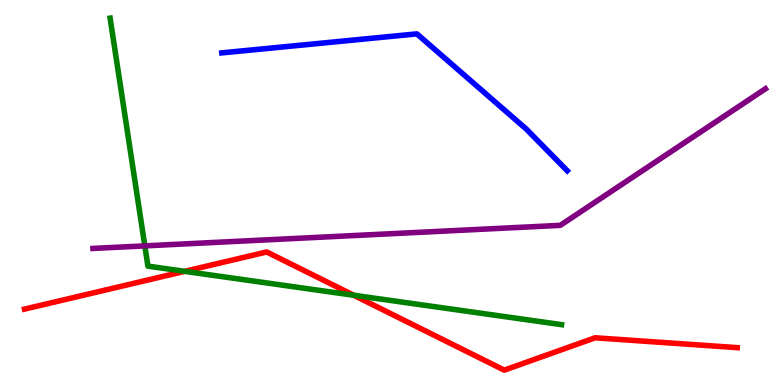[{'lines': ['blue', 'red'], 'intersections': []}, {'lines': ['green', 'red'], 'intersections': [{'x': 2.38, 'y': 2.95}, {'x': 4.56, 'y': 2.33}]}, {'lines': ['purple', 'red'], 'intersections': []}, {'lines': ['blue', 'green'], 'intersections': []}, {'lines': ['blue', 'purple'], 'intersections': []}, {'lines': ['green', 'purple'], 'intersections': [{'x': 1.87, 'y': 3.61}]}]